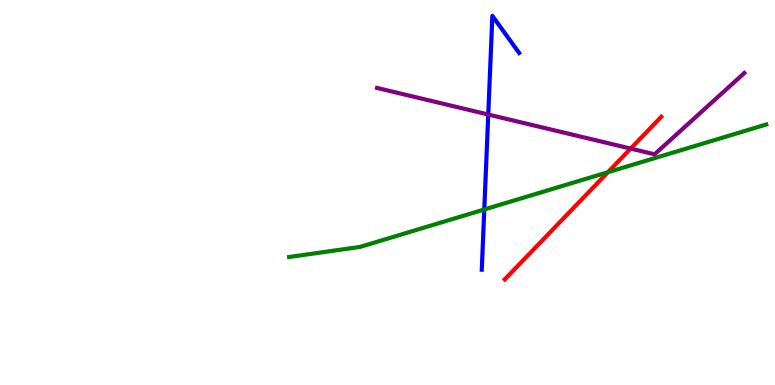[{'lines': ['blue', 'red'], 'intersections': []}, {'lines': ['green', 'red'], 'intersections': [{'x': 7.84, 'y': 5.53}]}, {'lines': ['purple', 'red'], 'intersections': [{'x': 8.14, 'y': 6.14}]}, {'lines': ['blue', 'green'], 'intersections': [{'x': 6.25, 'y': 4.56}]}, {'lines': ['blue', 'purple'], 'intersections': [{'x': 6.3, 'y': 7.03}]}, {'lines': ['green', 'purple'], 'intersections': []}]